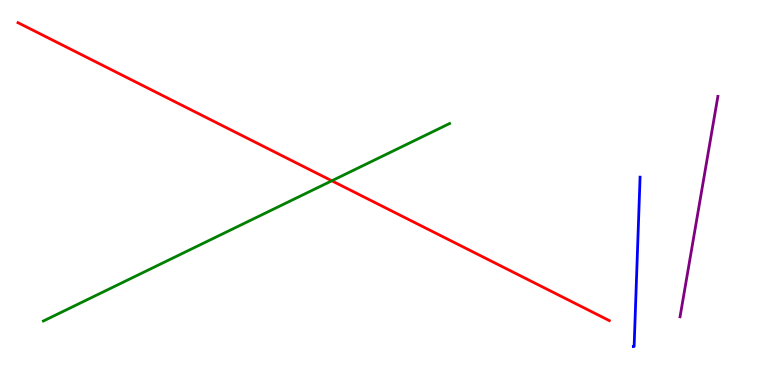[{'lines': ['blue', 'red'], 'intersections': []}, {'lines': ['green', 'red'], 'intersections': [{'x': 4.28, 'y': 5.3}]}, {'lines': ['purple', 'red'], 'intersections': []}, {'lines': ['blue', 'green'], 'intersections': []}, {'lines': ['blue', 'purple'], 'intersections': []}, {'lines': ['green', 'purple'], 'intersections': []}]